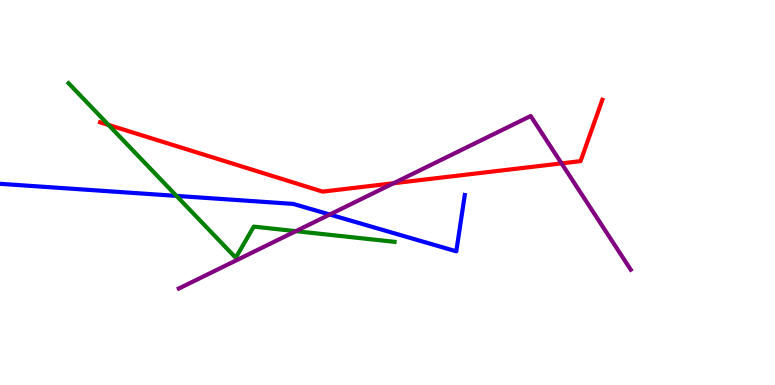[{'lines': ['blue', 'red'], 'intersections': []}, {'lines': ['green', 'red'], 'intersections': [{'x': 1.4, 'y': 6.76}]}, {'lines': ['purple', 'red'], 'intersections': [{'x': 5.08, 'y': 5.24}, {'x': 7.25, 'y': 5.76}]}, {'lines': ['blue', 'green'], 'intersections': [{'x': 2.28, 'y': 4.91}]}, {'lines': ['blue', 'purple'], 'intersections': [{'x': 4.25, 'y': 4.43}]}, {'lines': ['green', 'purple'], 'intersections': [{'x': 3.82, 'y': 4.0}]}]